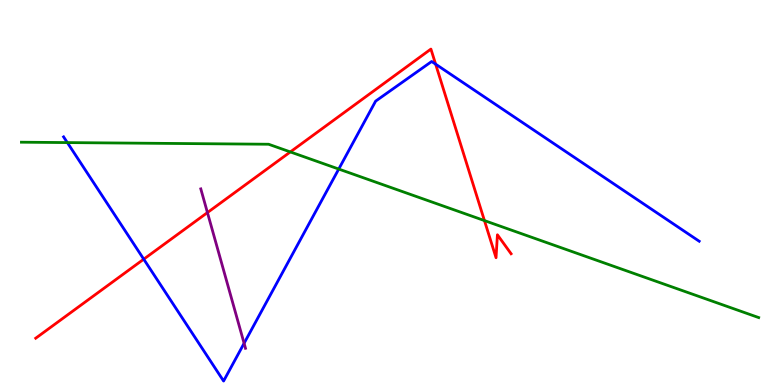[{'lines': ['blue', 'red'], 'intersections': [{'x': 1.85, 'y': 3.27}, {'x': 5.62, 'y': 8.33}]}, {'lines': ['green', 'red'], 'intersections': [{'x': 3.75, 'y': 6.05}, {'x': 6.25, 'y': 4.27}]}, {'lines': ['purple', 'red'], 'intersections': [{'x': 2.68, 'y': 4.48}]}, {'lines': ['blue', 'green'], 'intersections': [{'x': 0.869, 'y': 6.3}, {'x': 4.37, 'y': 5.61}]}, {'lines': ['blue', 'purple'], 'intersections': [{'x': 3.15, 'y': 1.08}]}, {'lines': ['green', 'purple'], 'intersections': []}]